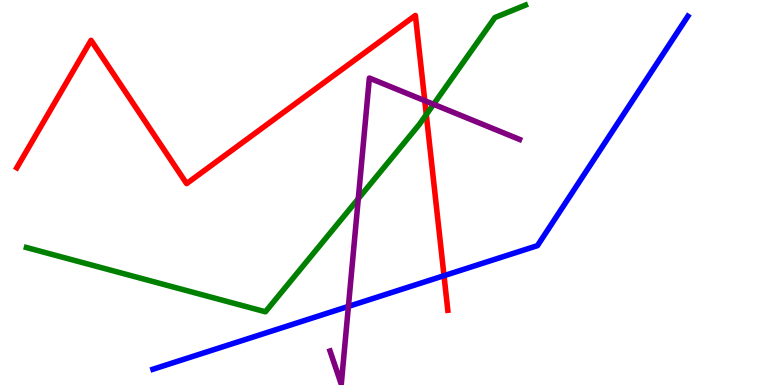[{'lines': ['blue', 'red'], 'intersections': [{'x': 5.73, 'y': 2.84}]}, {'lines': ['green', 'red'], 'intersections': [{'x': 5.5, 'y': 7.02}]}, {'lines': ['purple', 'red'], 'intersections': [{'x': 5.48, 'y': 7.38}]}, {'lines': ['blue', 'green'], 'intersections': []}, {'lines': ['blue', 'purple'], 'intersections': [{'x': 4.5, 'y': 2.04}]}, {'lines': ['green', 'purple'], 'intersections': [{'x': 4.62, 'y': 4.84}, {'x': 5.59, 'y': 7.29}]}]